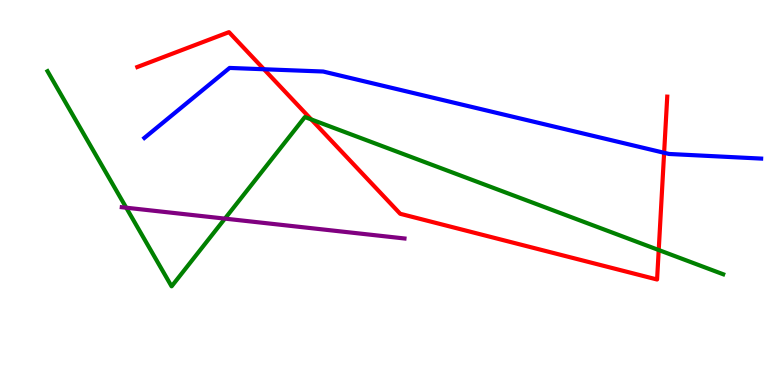[{'lines': ['blue', 'red'], 'intersections': [{'x': 3.41, 'y': 8.2}, {'x': 8.57, 'y': 6.03}]}, {'lines': ['green', 'red'], 'intersections': [{'x': 4.02, 'y': 6.9}, {'x': 8.5, 'y': 3.51}]}, {'lines': ['purple', 'red'], 'intersections': []}, {'lines': ['blue', 'green'], 'intersections': []}, {'lines': ['blue', 'purple'], 'intersections': []}, {'lines': ['green', 'purple'], 'intersections': [{'x': 1.63, 'y': 4.6}, {'x': 2.9, 'y': 4.32}]}]